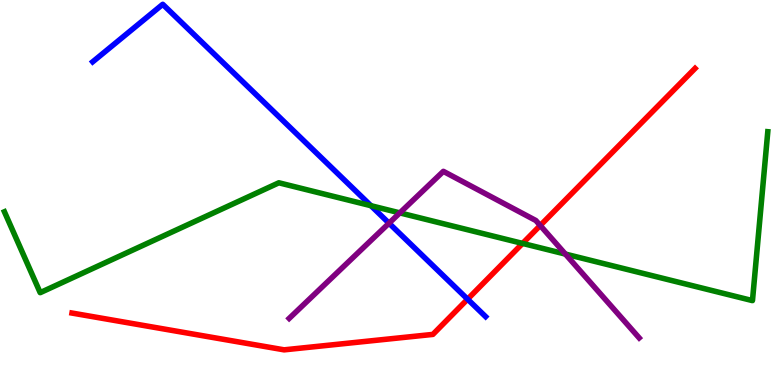[{'lines': ['blue', 'red'], 'intersections': [{'x': 6.03, 'y': 2.23}]}, {'lines': ['green', 'red'], 'intersections': [{'x': 6.74, 'y': 3.68}]}, {'lines': ['purple', 'red'], 'intersections': [{'x': 6.97, 'y': 4.14}]}, {'lines': ['blue', 'green'], 'intersections': [{'x': 4.79, 'y': 4.66}]}, {'lines': ['blue', 'purple'], 'intersections': [{'x': 5.02, 'y': 4.2}]}, {'lines': ['green', 'purple'], 'intersections': [{'x': 5.16, 'y': 4.47}, {'x': 7.3, 'y': 3.4}]}]